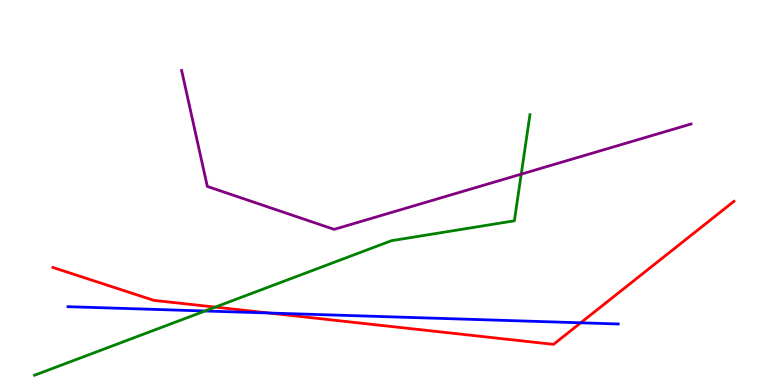[{'lines': ['blue', 'red'], 'intersections': [{'x': 3.47, 'y': 1.87}, {'x': 7.49, 'y': 1.62}]}, {'lines': ['green', 'red'], 'intersections': [{'x': 2.78, 'y': 2.02}]}, {'lines': ['purple', 'red'], 'intersections': []}, {'lines': ['blue', 'green'], 'intersections': [{'x': 2.65, 'y': 1.92}]}, {'lines': ['blue', 'purple'], 'intersections': []}, {'lines': ['green', 'purple'], 'intersections': [{'x': 6.73, 'y': 5.48}]}]